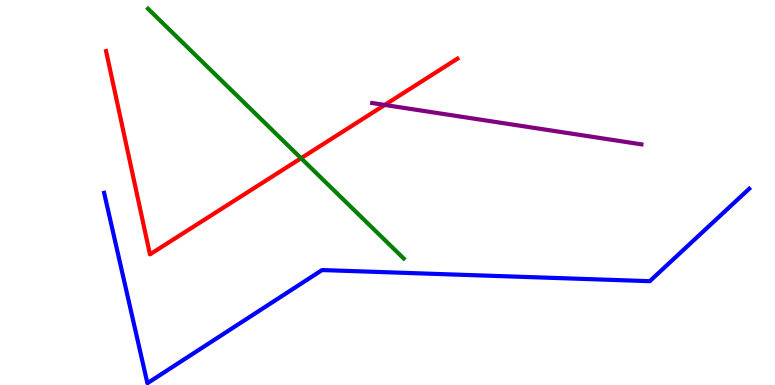[{'lines': ['blue', 'red'], 'intersections': []}, {'lines': ['green', 'red'], 'intersections': [{'x': 3.88, 'y': 5.89}]}, {'lines': ['purple', 'red'], 'intersections': [{'x': 4.96, 'y': 7.27}]}, {'lines': ['blue', 'green'], 'intersections': []}, {'lines': ['blue', 'purple'], 'intersections': []}, {'lines': ['green', 'purple'], 'intersections': []}]